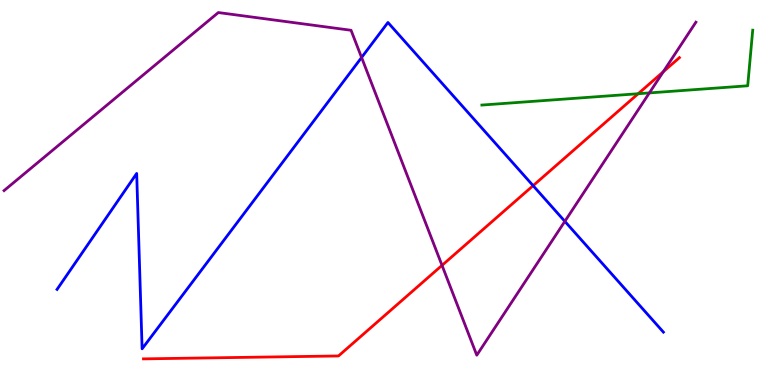[{'lines': ['blue', 'red'], 'intersections': [{'x': 6.88, 'y': 5.18}]}, {'lines': ['green', 'red'], 'intersections': [{'x': 8.23, 'y': 7.57}]}, {'lines': ['purple', 'red'], 'intersections': [{'x': 5.7, 'y': 3.11}, {'x': 8.56, 'y': 8.14}]}, {'lines': ['blue', 'green'], 'intersections': []}, {'lines': ['blue', 'purple'], 'intersections': [{'x': 4.67, 'y': 8.51}, {'x': 7.29, 'y': 4.25}]}, {'lines': ['green', 'purple'], 'intersections': [{'x': 8.38, 'y': 7.59}]}]